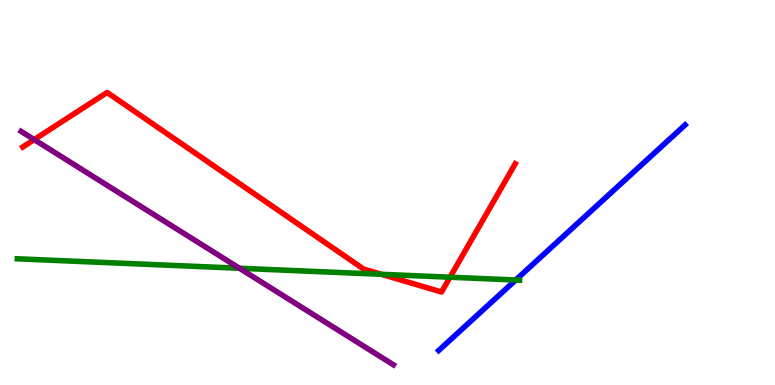[{'lines': ['blue', 'red'], 'intersections': []}, {'lines': ['green', 'red'], 'intersections': [{'x': 4.92, 'y': 2.88}, {'x': 5.81, 'y': 2.8}]}, {'lines': ['purple', 'red'], 'intersections': [{'x': 0.441, 'y': 6.37}]}, {'lines': ['blue', 'green'], 'intersections': [{'x': 6.65, 'y': 2.73}]}, {'lines': ['blue', 'purple'], 'intersections': []}, {'lines': ['green', 'purple'], 'intersections': [{'x': 3.09, 'y': 3.03}]}]